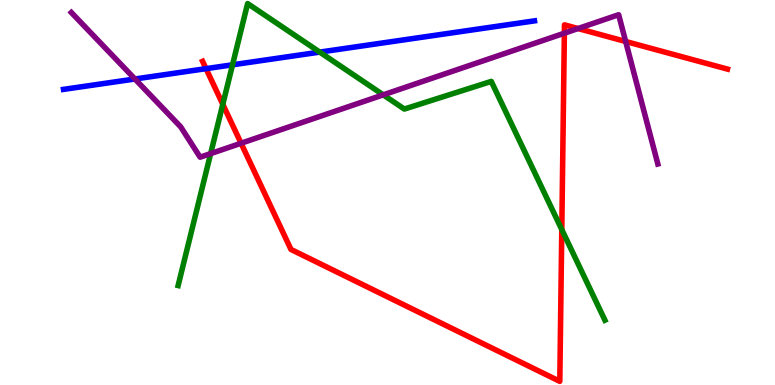[{'lines': ['blue', 'red'], 'intersections': [{'x': 2.66, 'y': 8.22}]}, {'lines': ['green', 'red'], 'intersections': [{'x': 2.87, 'y': 7.29}, {'x': 7.25, 'y': 4.04}]}, {'lines': ['purple', 'red'], 'intersections': [{'x': 3.11, 'y': 6.28}, {'x': 7.28, 'y': 9.14}, {'x': 7.46, 'y': 9.26}, {'x': 8.07, 'y': 8.92}]}, {'lines': ['blue', 'green'], 'intersections': [{'x': 3.0, 'y': 8.32}, {'x': 4.13, 'y': 8.65}]}, {'lines': ['blue', 'purple'], 'intersections': [{'x': 1.74, 'y': 7.95}]}, {'lines': ['green', 'purple'], 'intersections': [{'x': 2.72, 'y': 6.01}, {'x': 4.95, 'y': 7.54}]}]